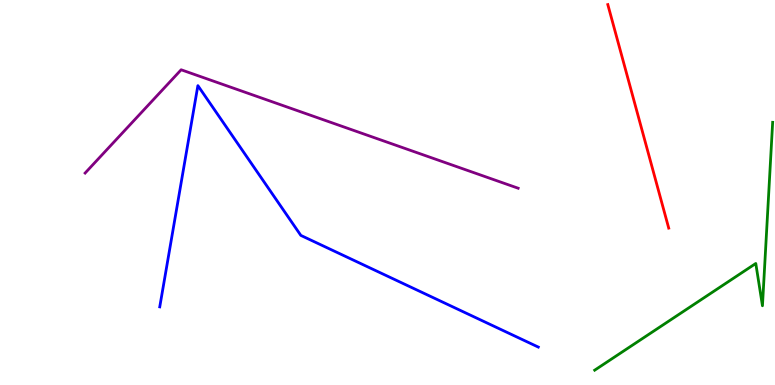[{'lines': ['blue', 'red'], 'intersections': []}, {'lines': ['green', 'red'], 'intersections': []}, {'lines': ['purple', 'red'], 'intersections': []}, {'lines': ['blue', 'green'], 'intersections': []}, {'lines': ['blue', 'purple'], 'intersections': []}, {'lines': ['green', 'purple'], 'intersections': []}]